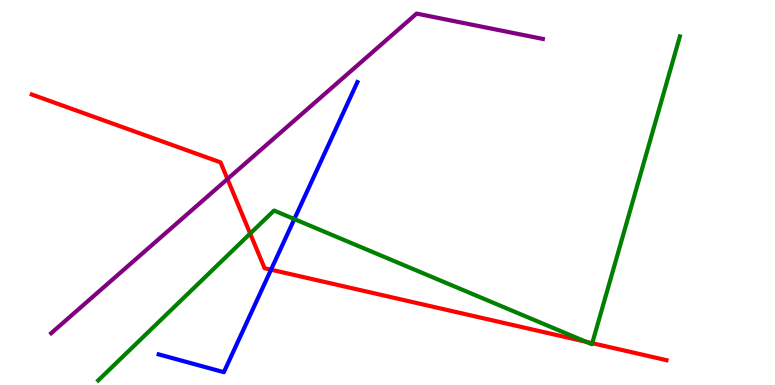[{'lines': ['blue', 'red'], 'intersections': [{'x': 3.5, 'y': 3.0}]}, {'lines': ['green', 'red'], 'intersections': [{'x': 3.23, 'y': 3.93}, {'x': 7.56, 'y': 1.12}, {'x': 7.64, 'y': 1.09}]}, {'lines': ['purple', 'red'], 'intersections': [{'x': 2.94, 'y': 5.35}]}, {'lines': ['blue', 'green'], 'intersections': [{'x': 3.8, 'y': 4.31}]}, {'lines': ['blue', 'purple'], 'intersections': []}, {'lines': ['green', 'purple'], 'intersections': []}]